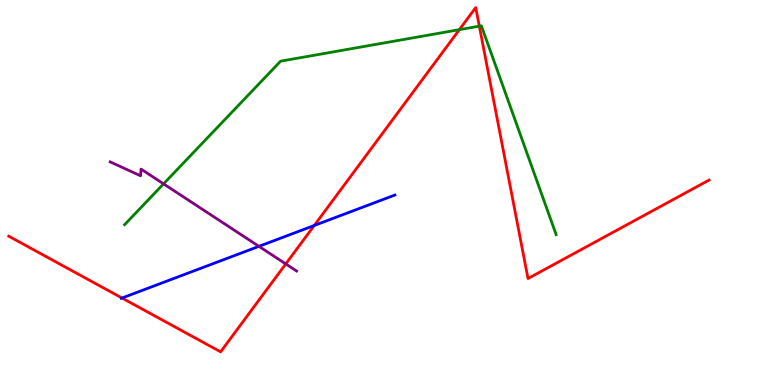[{'lines': ['blue', 'red'], 'intersections': [{'x': 1.57, 'y': 2.26}, {'x': 4.05, 'y': 4.14}]}, {'lines': ['green', 'red'], 'intersections': [{'x': 5.93, 'y': 9.23}, {'x': 6.18, 'y': 9.32}]}, {'lines': ['purple', 'red'], 'intersections': [{'x': 3.69, 'y': 3.14}]}, {'lines': ['blue', 'green'], 'intersections': []}, {'lines': ['blue', 'purple'], 'intersections': [{'x': 3.34, 'y': 3.6}]}, {'lines': ['green', 'purple'], 'intersections': [{'x': 2.11, 'y': 5.22}]}]